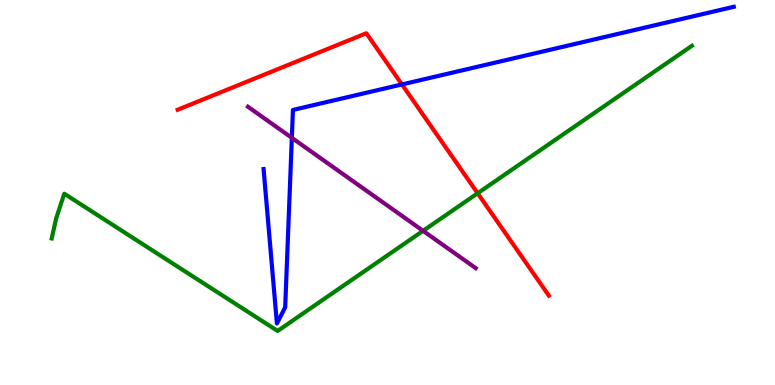[{'lines': ['blue', 'red'], 'intersections': [{'x': 5.19, 'y': 7.81}]}, {'lines': ['green', 'red'], 'intersections': [{'x': 6.16, 'y': 4.98}]}, {'lines': ['purple', 'red'], 'intersections': []}, {'lines': ['blue', 'green'], 'intersections': []}, {'lines': ['blue', 'purple'], 'intersections': [{'x': 3.77, 'y': 6.42}]}, {'lines': ['green', 'purple'], 'intersections': [{'x': 5.46, 'y': 4.0}]}]